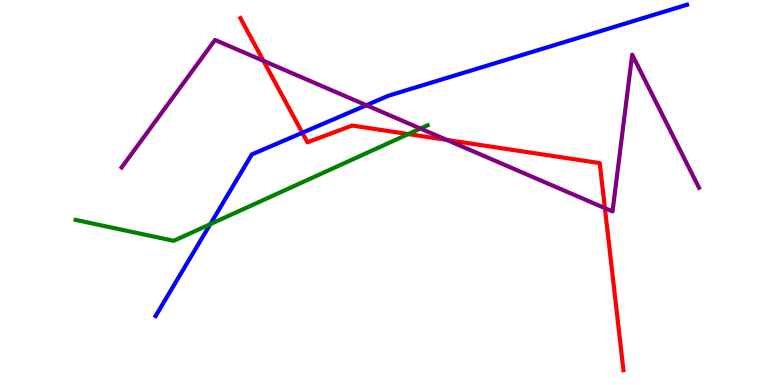[{'lines': ['blue', 'red'], 'intersections': [{'x': 3.9, 'y': 6.55}]}, {'lines': ['green', 'red'], 'intersections': [{'x': 5.27, 'y': 6.52}]}, {'lines': ['purple', 'red'], 'intersections': [{'x': 3.4, 'y': 8.42}, {'x': 5.76, 'y': 6.37}, {'x': 7.81, 'y': 4.59}]}, {'lines': ['blue', 'green'], 'intersections': [{'x': 2.71, 'y': 4.18}]}, {'lines': ['blue', 'purple'], 'intersections': [{'x': 4.73, 'y': 7.27}]}, {'lines': ['green', 'purple'], 'intersections': [{'x': 5.43, 'y': 6.66}]}]